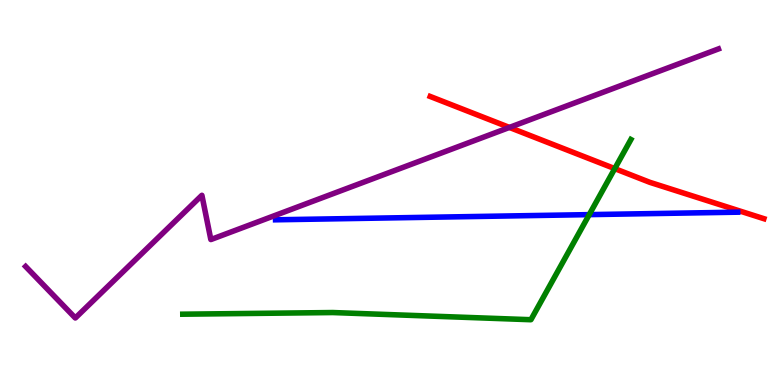[{'lines': ['blue', 'red'], 'intersections': []}, {'lines': ['green', 'red'], 'intersections': [{'x': 7.93, 'y': 5.62}]}, {'lines': ['purple', 'red'], 'intersections': [{'x': 6.57, 'y': 6.69}]}, {'lines': ['blue', 'green'], 'intersections': [{'x': 7.6, 'y': 4.43}]}, {'lines': ['blue', 'purple'], 'intersections': []}, {'lines': ['green', 'purple'], 'intersections': []}]